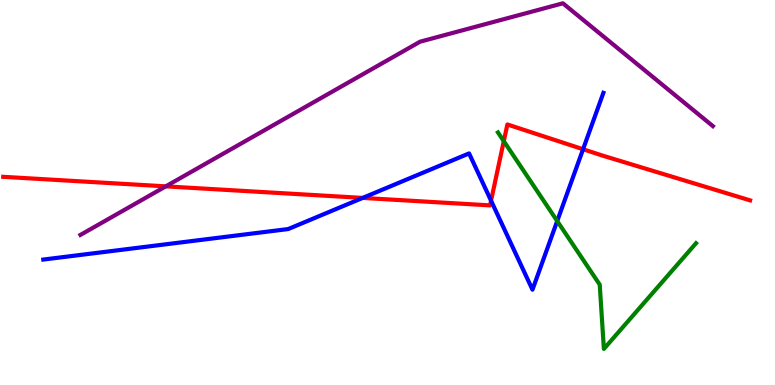[{'lines': ['blue', 'red'], 'intersections': [{'x': 4.68, 'y': 4.86}, {'x': 6.34, 'y': 4.79}, {'x': 7.52, 'y': 6.12}]}, {'lines': ['green', 'red'], 'intersections': [{'x': 6.5, 'y': 6.33}]}, {'lines': ['purple', 'red'], 'intersections': [{'x': 2.14, 'y': 5.16}]}, {'lines': ['blue', 'green'], 'intersections': [{'x': 7.19, 'y': 4.26}]}, {'lines': ['blue', 'purple'], 'intersections': []}, {'lines': ['green', 'purple'], 'intersections': []}]